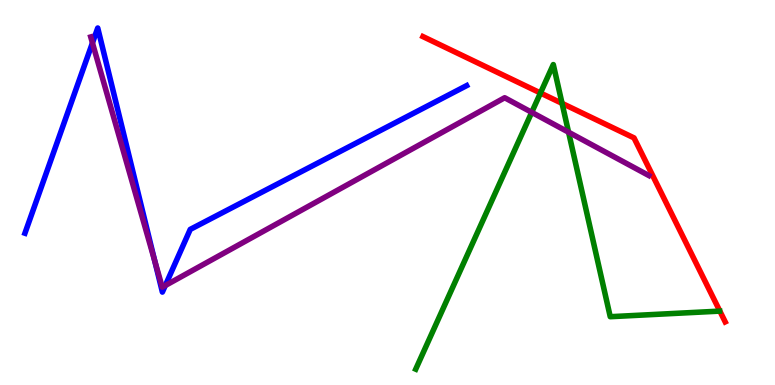[{'lines': ['blue', 'red'], 'intersections': []}, {'lines': ['green', 'red'], 'intersections': [{'x': 6.97, 'y': 7.58}, {'x': 7.25, 'y': 7.32}]}, {'lines': ['purple', 'red'], 'intersections': []}, {'lines': ['blue', 'green'], 'intersections': []}, {'lines': ['blue', 'purple'], 'intersections': [{'x': 1.19, 'y': 8.89}, {'x': 2.0, 'y': 3.22}, {'x': 2.13, 'y': 2.58}]}, {'lines': ['green', 'purple'], 'intersections': [{'x': 6.86, 'y': 7.08}, {'x': 7.34, 'y': 6.57}]}]